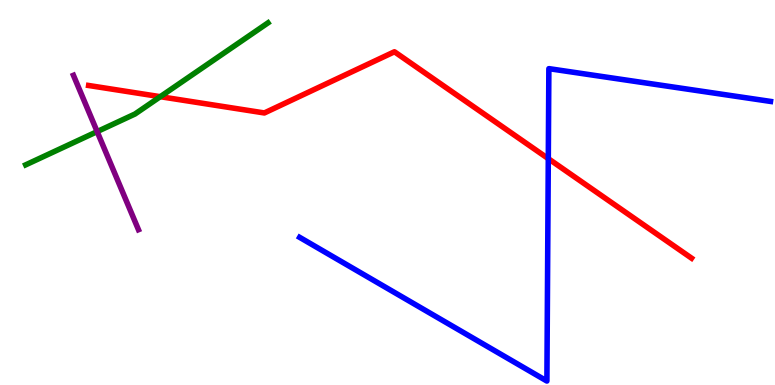[{'lines': ['blue', 'red'], 'intersections': [{'x': 7.07, 'y': 5.88}]}, {'lines': ['green', 'red'], 'intersections': [{'x': 2.07, 'y': 7.49}]}, {'lines': ['purple', 'red'], 'intersections': []}, {'lines': ['blue', 'green'], 'intersections': []}, {'lines': ['blue', 'purple'], 'intersections': []}, {'lines': ['green', 'purple'], 'intersections': [{'x': 1.25, 'y': 6.58}]}]